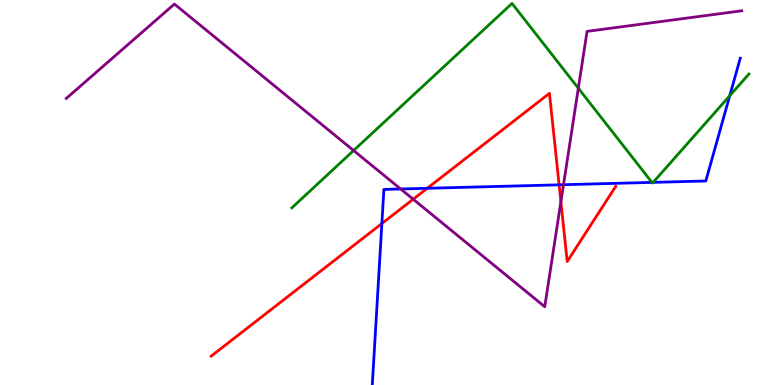[{'lines': ['blue', 'red'], 'intersections': [{'x': 4.93, 'y': 4.19}, {'x': 5.51, 'y': 5.11}, {'x': 7.21, 'y': 5.2}]}, {'lines': ['green', 'red'], 'intersections': []}, {'lines': ['purple', 'red'], 'intersections': [{'x': 5.33, 'y': 4.83}, {'x': 7.24, 'y': 4.76}]}, {'lines': ['blue', 'green'], 'intersections': [{'x': 8.41, 'y': 5.26}, {'x': 8.43, 'y': 5.26}, {'x': 9.42, 'y': 7.51}]}, {'lines': ['blue', 'purple'], 'intersections': [{'x': 5.17, 'y': 5.09}, {'x': 7.27, 'y': 5.2}]}, {'lines': ['green', 'purple'], 'intersections': [{'x': 4.56, 'y': 6.09}, {'x': 7.46, 'y': 7.71}]}]